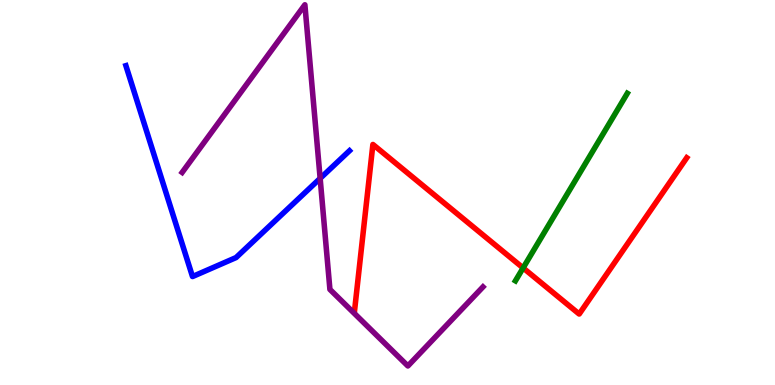[{'lines': ['blue', 'red'], 'intersections': []}, {'lines': ['green', 'red'], 'intersections': [{'x': 6.75, 'y': 3.04}]}, {'lines': ['purple', 'red'], 'intersections': []}, {'lines': ['blue', 'green'], 'intersections': []}, {'lines': ['blue', 'purple'], 'intersections': [{'x': 4.13, 'y': 5.37}]}, {'lines': ['green', 'purple'], 'intersections': []}]